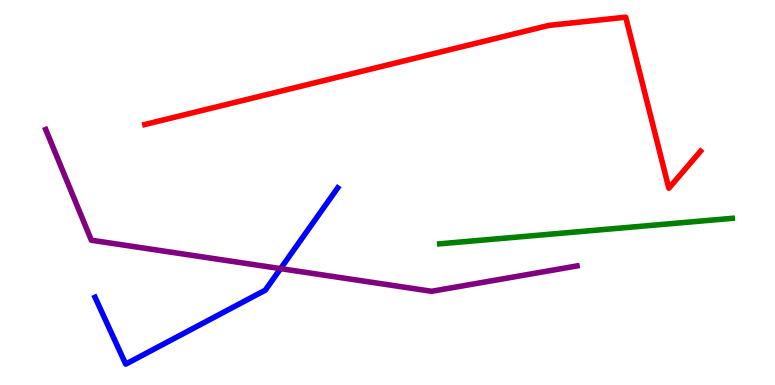[{'lines': ['blue', 'red'], 'intersections': []}, {'lines': ['green', 'red'], 'intersections': []}, {'lines': ['purple', 'red'], 'intersections': []}, {'lines': ['blue', 'green'], 'intersections': []}, {'lines': ['blue', 'purple'], 'intersections': [{'x': 3.62, 'y': 3.02}]}, {'lines': ['green', 'purple'], 'intersections': []}]